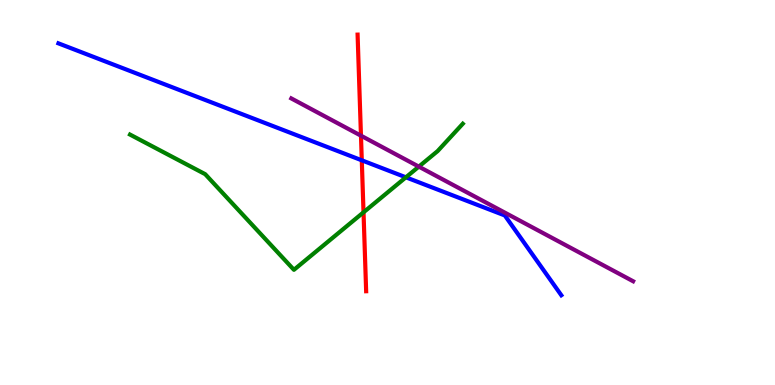[{'lines': ['blue', 'red'], 'intersections': [{'x': 4.67, 'y': 5.84}]}, {'lines': ['green', 'red'], 'intersections': [{'x': 4.69, 'y': 4.49}]}, {'lines': ['purple', 'red'], 'intersections': [{'x': 4.66, 'y': 6.48}]}, {'lines': ['blue', 'green'], 'intersections': [{'x': 5.24, 'y': 5.39}]}, {'lines': ['blue', 'purple'], 'intersections': []}, {'lines': ['green', 'purple'], 'intersections': [{'x': 5.4, 'y': 5.67}]}]